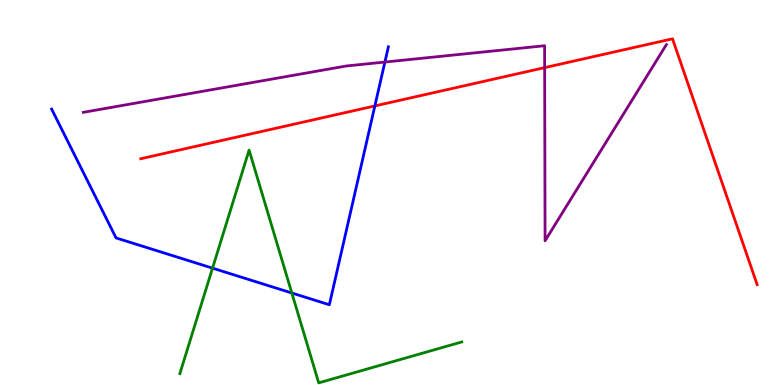[{'lines': ['blue', 'red'], 'intersections': [{'x': 4.84, 'y': 7.25}]}, {'lines': ['green', 'red'], 'intersections': []}, {'lines': ['purple', 'red'], 'intersections': [{'x': 7.03, 'y': 8.24}]}, {'lines': ['blue', 'green'], 'intersections': [{'x': 2.74, 'y': 3.04}, {'x': 3.77, 'y': 2.39}]}, {'lines': ['blue', 'purple'], 'intersections': [{'x': 4.97, 'y': 8.39}]}, {'lines': ['green', 'purple'], 'intersections': []}]